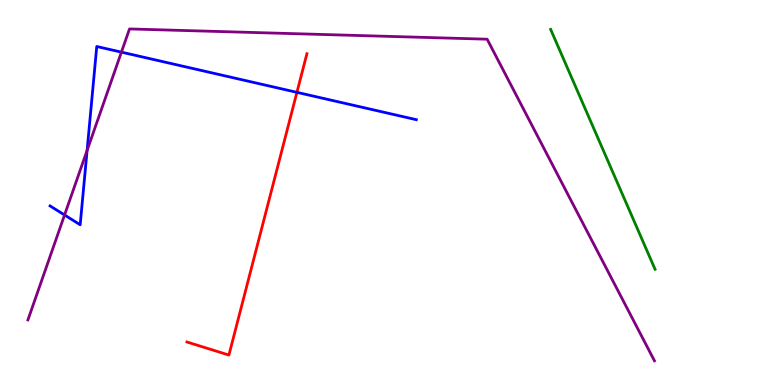[{'lines': ['blue', 'red'], 'intersections': [{'x': 3.83, 'y': 7.6}]}, {'lines': ['green', 'red'], 'intersections': []}, {'lines': ['purple', 'red'], 'intersections': []}, {'lines': ['blue', 'green'], 'intersections': []}, {'lines': ['blue', 'purple'], 'intersections': [{'x': 0.833, 'y': 4.42}, {'x': 1.12, 'y': 6.09}, {'x': 1.57, 'y': 8.65}]}, {'lines': ['green', 'purple'], 'intersections': []}]